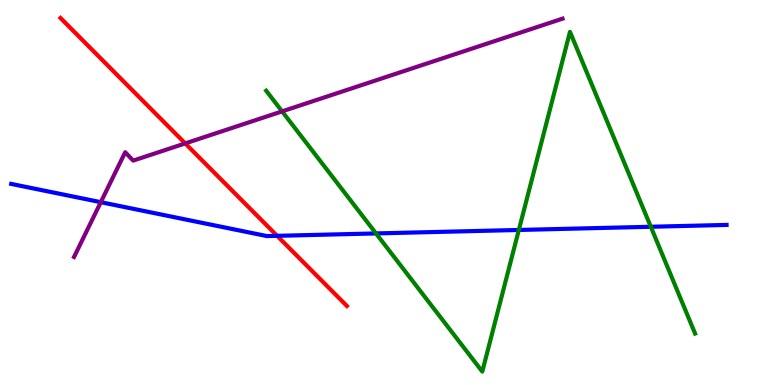[{'lines': ['blue', 'red'], 'intersections': [{'x': 3.58, 'y': 3.87}]}, {'lines': ['green', 'red'], 'intersections': []}, {'lines': ['purple', 'red'], 'intersections': [{'x': 2.39, 'y': 6.28}]}, {'lines': ['blue', 'green'], 'intersections': [{'x': 4.85, 'y': 3.94}, {'x': 6.69, 'y': 4.03}, {'x': 8.4, 'y': 4.11}]}, {'lines': ['blue', 'purple'], 'intersections': [{'x': 1.3, 'y': 4.75}]}, {'lines': ['green', 'purple'], 'intersections': [{'x': 3.64, 'y': 7.11}]}]